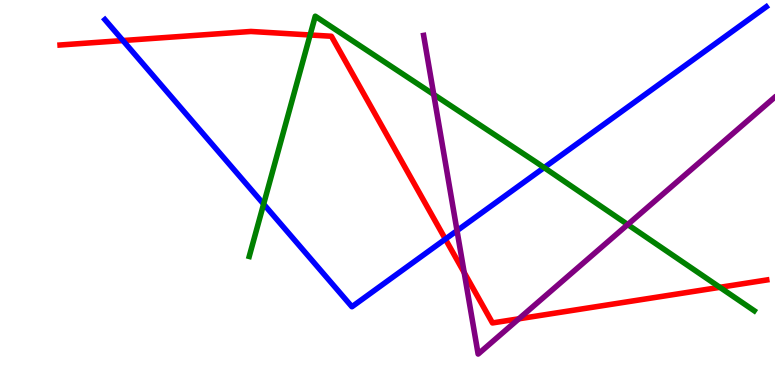[{'lines': ['blue', 'red'], 'intersections': [{'x': 1.59, 'y': 8.95}, {'x': 5.75, 'y': 3.79}]}, {'lines': ['green', 'red'], 'intersections': [{'x': 4.0, 'y': 9.09}, {'x': 9.29, 'y': 2.54}]}, {'lines': ['purple', 'red'], 'intersections': [{'x': 5.99, 'y': 2.92}, {'x': 6.69, 'y': 1.72}]}, {'lines': ['blue', 'green'], 'intersections': [{'x': 3.4, 'y': 4.7}, {'x': 7.02, 'y': 5.65}]}, {'lines': ['blue', 'purple'], 'intersections': [{'x': 5.9, 'y': 4.01}]}, {'lines': ['green', 'purple'], 'intersections': [{'x': 5.6, 'y': 7.55}, {'x': 8.1, 'y': 4.17}]}]